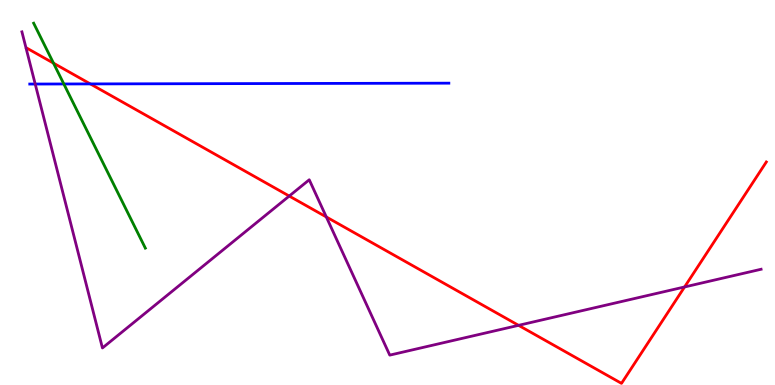[{'lines': ['blue', 'red'], 'intersections': [{'x': 1.17, 'y': 7.82}]}, {'lines': ['green', 'red'], 'intersections': [{'x': 0.69, 'y': 8.36}]}, {'lines': ['purple', 'red'], 'intersections': [{'x': 3.73, 'y': 4.91}, {'x': 4.21, 'y': 4.36}, {'x': 6.69, 'y': 1.55}, {'x': 8.83, 'y': 2.55}]}, {'lines': ['blue', 'green'], 'intersections': [{'x': 0.824, 'y': 7.82}]}, {'lines': ['blue', 'purple'], 'intersections': [{'x': 0.454, 'y': 7.82}]}, {'lines': ['green', 'purple'], 'intersections': []}]